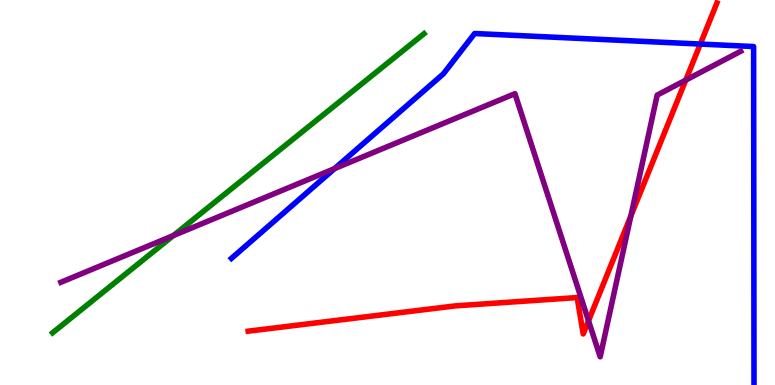[{'lines': ['blue', 'red'], 'intersections': [{'x': 9.04, 'y': 8.86}]}, {'lines': ['green', 'red'], 'intersections': []}, {'lines': ['purple', 'red'], 'intersections': [{'x': 7.59, 'y': 1.67}, {'x': 8.14, 'y': 4.39}, {'x': 8.85, 'y': 7.92}]}, {'lines': ['blue', 'green'], 'intersections': []}, {'lines': ['blue', 'purple'], 'intersections': [{'x': 4.32, 'y': 5.62}]}, {'lines': ['green', 'purple'], 'intersections': [{'x': 2.24, 'y': 3.88}]}]